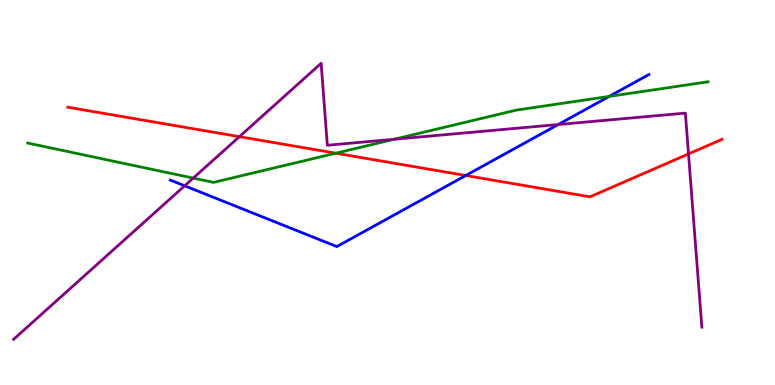[{'lines': ['blue', 'red'], 'intersections': [{'x': 6.01, 'y': 5.44}]}, {'lines': ['green', 'red'], 'intersections': [{'x': 4.33, 'y': 6.02}]}, {'lines': ['purple', 'red'], 'intersections': [{'x': 3.09, 'y': 6.45}, {'x': 8.88, 'y': 6.0}]}, {'lines': ['blue', 'green'], 'intersections': [{'x': 7.86, 'y': 7.5}]}, {'lines': ['blue', 'purple'], 'intersections': [{'x': 2.38, 'y': 5.17}, {'x': 7.2, 'y': 6.77}]}, {'lines': ['green', 'purple'], 'intersections': [{'x': 2.49, 'y': 5.37}, {'x': 5.09, 'y': 6.38}]}]